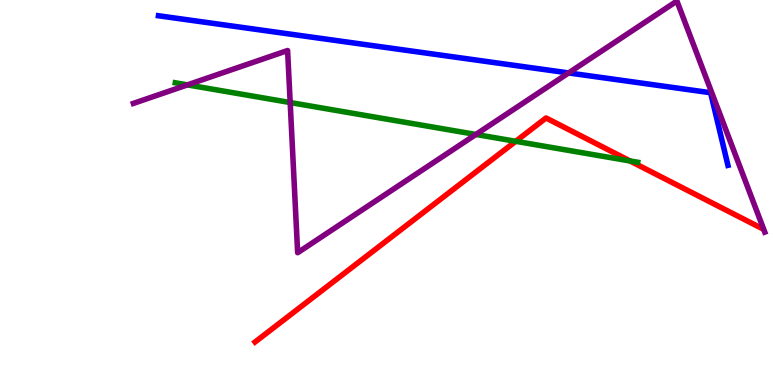[{'lines': ['blue', 'red'], 'intersections': []}, {'lines': ['green', 'red'], 'intersections': [{'x': 6.65, 'y': 6.33}, {'x': 8.13, 'y': 5.82}]}, {'lines': ['purple', 'red'], 'intersections': []}, {'lines': ['blue', 'green'], 'intersections': []}, {'lines': ['blue', 'purple'], 'intersections': [{'x': 7.34, 'y': 8.11}]}, {'lines': ['green', 'purple'], 'intersections': [{'x': 2.42, 'y': 7.8}, {'x': 3.74, 'y': 7.34}, {'x': 6.14, 'y': 6.51}]}]